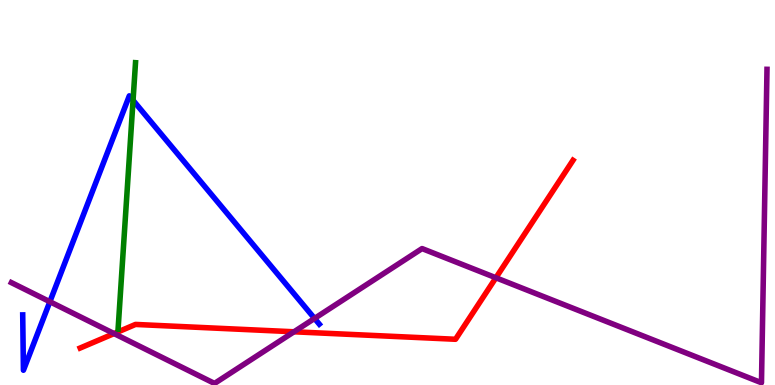[{'lines': ['blue', 'red'], 'intersections': []}, {'lines': ['green', 'red'], 'intersections': []}, {'lines': ['purple', 'red'], 'intersections': [{'x': 1.47, 'y': 1.34}, {'x': 3.79, 'y': 1.38}, {'x': 6.4, 'y': 2.79}]}, {'lines': ['blue', 'green'], 'intersections': [{'x': 1.72, 'y': 7.39}]}, {'lines': ['blue', 'purple'], 'intersections': [{'x': 0.643, 'y': 2.16}, {'x': 4.06, 'y': 1.73}]}, {'lines': ['green', 'purple'], 'intersections': []}]